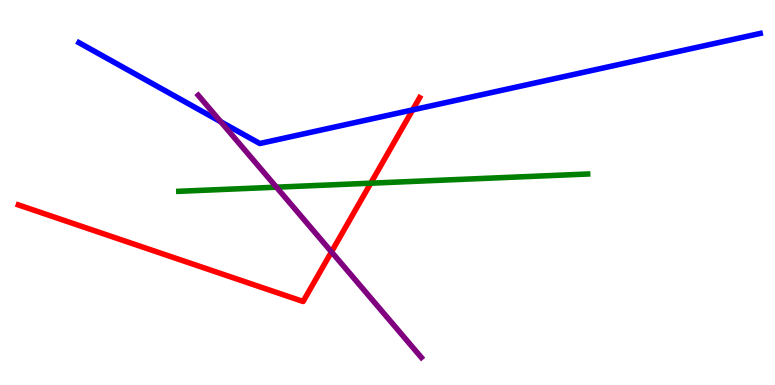[{'lines': ['blue', 'red'], 'intersections': [{'x': 5.32, 'y': 7.15}]}, {'lines': ['green', 'red'], 'intersections': [{'x': 4.78, 'y': 5.24}]}, {'lines': ['purple', 'red'], 'intersections': [{'x': 4.28, 'y': 3.46}]}, {'lines': ['blue', 'green'], 'intersections': []}, {'lines': ['blue', 'purple'], 'intersections': [{'x': 2.85, 'y': 6.84}]}, {'lines': ['green', 'purple'], 'intersections': [{'x': 3.57, 'y': 5.14}]}]